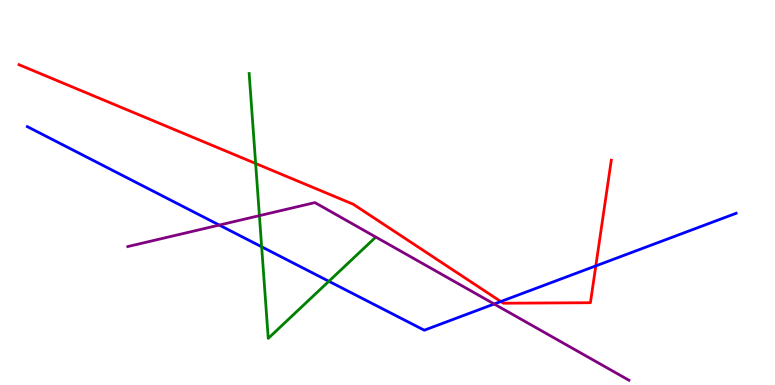[{'lines': ['blue', 'red'], 'intersections': [{'x': 6.46, 'y': 2.17}, {'x': 7.69, 'y': 3.09}]}, {'lines': ['green', 'red'], 'intersections': [{'x': 3.3, 'y': 5.75}]}, {'lines': ['purple', 'red'], 'intersections': []}, {'lines': ['blue', 'green'], 'intersections': [{'x': 3.38, 'y': 3.59}, {'x': 4.24, 'y': 2.69}]}, {'lines': ['blue', 'purple'], 'intersections': [{'x': 2.83, 'y': 4.15}, {'x': 6.38, 'y': 2.1}]}, {'lines': ['green', 'purple'], 'intersections': [{'x': 3.35, 'y': 4.4}]}]